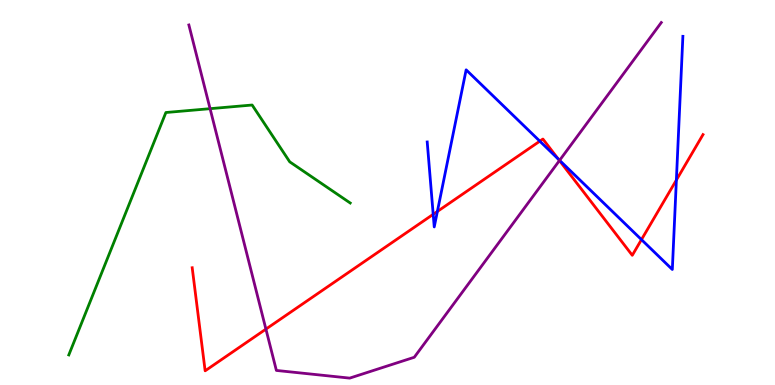[{'lines': ['blue', 'red'], 'intersections': [{'x': 5.59, 'y': 4.43}, {'x': 5.64, 'y': 4.51}, {'x': 6.97, 'y': 6.33}, {'x': 7.2, 'y': 5.87}, {'x': 8.28, 'y': 3.78}, {'x': 8.73, 'y': 5.32}]}, {'lines': ['green', 'red'], 'intersections': []}, {'lines': ['purple', 'red'], 'intersections': [{'x': 3.43, 'y': 1.45}, {'x': 7.22, 'y': 5.83}]}, {'lines': ['blue', 'green'], 'intersections': []}, {'lines': ['blue', 'purple'], 'intersections': [{'x': 7.22, 'y': 5.84}]}, {'lines': ['green', 'purple'], 'intersections': [{'x': 2.71, 'y': 7.18}]}]